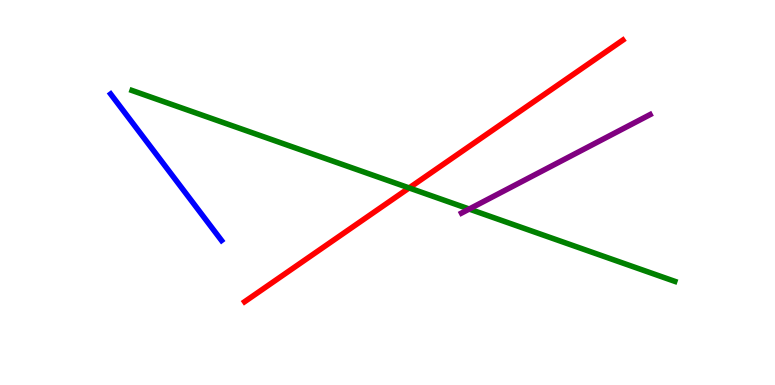[{'lines': ['blue', 'red'], 'intersections': []}, {'lines': ['green', 'red'], 'intersections': [{'x': 5.28, 'y': 5.12}]}, {'lines': ['purple', 'red'], 'intersections': []}, {'lines': ['blue', 'green'], 'intersections': []}, {'lines': ['blue', 'purple'], 'intersections': []}, {'lines': ['green', 'purple'], 'intersections': [{'x': 6.05, 'y': 4.57}]}]